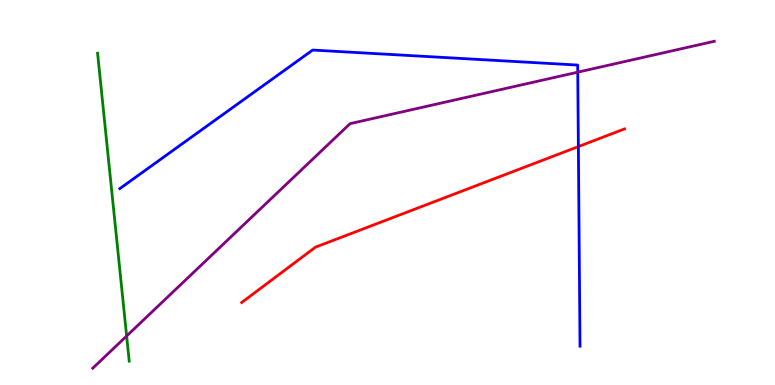[{'lines': ['blue', 'red'], 'intersections': [{'x': 7.46, 'y': 6.19}]}, {'lines': ['green', 'red'], 'intersections': []}, {'lines': ['purple', 'red'], 'intersections': []}, {'lines': ['blue', 'green'], 'intersections': []}, {'lines': ['blue', 'purple'], 'intersections': [{'x': 7.45, 'y': 8.13}]}, {'lines': ['green', 'purple'], 'intersections': [{'x': 1.63, 'y': 1.27}]}]